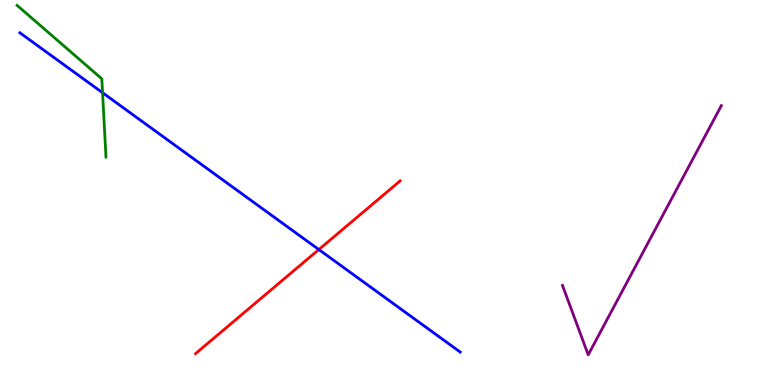[{'lines': ['blue', 'red'], 'intersections': [{'x': 4.11, 'y': 3.52}]}, {'lines': ['green', 'red'], 'intersections': []}, {'lines': ['purple', 'red'], 'intersections': []}, {'lines': ['blue', 'green'], 'intersections': [{'x': 1.32, 'y': 7.59}]}, {'lines': ['blue', 'purple'], 'intersections': []}, {'lines': ['green', 'purple'], 'intersections': []}]